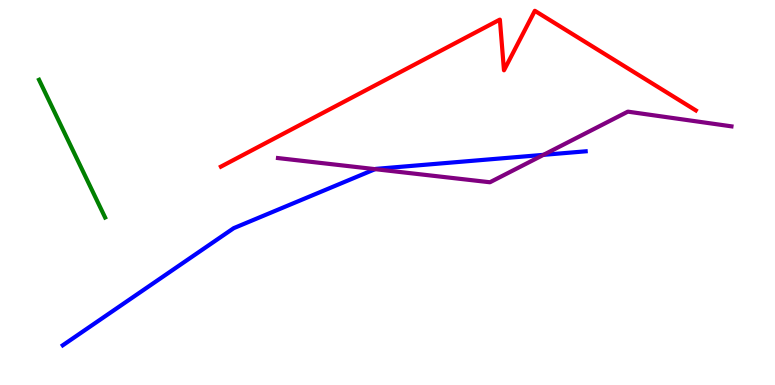[{'lines': ['blue', 'red'], 'intersections': []}, {'lines': ['green', 'red'], 'intersections': []}, {'lines': ['purple', 'red'], 'intersections': []}, {'lines': ['blue', 'green'], 'intersections': []}, {'lines': ['blue', 'purple'], 'intersections': [{'x': 4.84, 'y': 5.61}, {'x': 7.01, 'y': 5.98}]}, {'lines': ['green', 'purple'], 'intersections': []}]